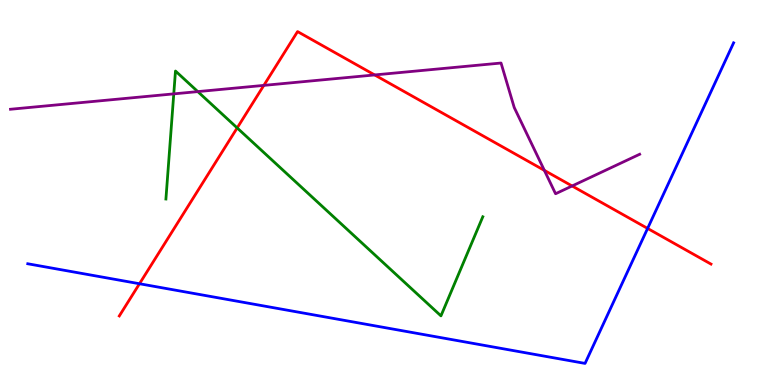[{'lines': ['blue', 'red'], 'intersections': [{'x': 1.8, 'y': 2.63}, {'x': 8.36, 'y': 4.07}]}, {'lines': ['green', 'red'], 'intersections': [{'x': 3.06, 'y': 6.68}]}, {'lines': ['purple', 'red'], 'intersections': [{'x': 3.4, 'y': 7.78}, {'x': 4.83, 'y': 8.05}, {'x': 7.02, 'y': 5.57}, {'x': 7.38, 'y': 5.17}]}, {'lines': ['blue', 'green'], 'intersections': []}, {'lines': ['blue', 'purple'], 'intersections': []}, {'lines': ['green', 'purple'], 'intersections': [{'x': 2.24, 'y': 7.56}, {'x': 2.55, 'y': 7.62}]}]